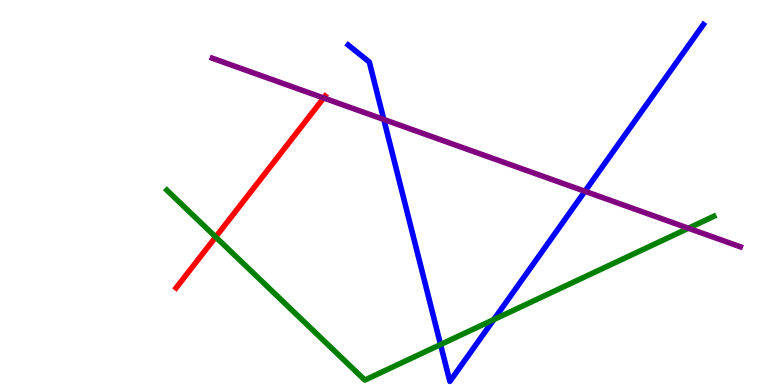[{'lines': ['blue', 'red'], 'intersections': []}, {'lines': ['green', 'red'], 'intersections': [{'x': 2.78, 'y': 3.84}]}, {'lines': ['purple', 'red'], 'intersections': [{'x': 4.18, 'y': 7.45}]}, {'lines': ['blue', 'green'], 'intersections': [{'x': 5.68, 'y': 1.05}, {'x': 6.37, 'y': 1.7}]}, {'lines': ['blue', 'purple'], 'intersections': [{'x': 4.95, 'y': 6.9}, {'x': 7.55, 'y': 5.03}]}, {'lines': ['green', 'purple'], 'intersections': [{'x': 8.88, 'y': 4.07}]}]